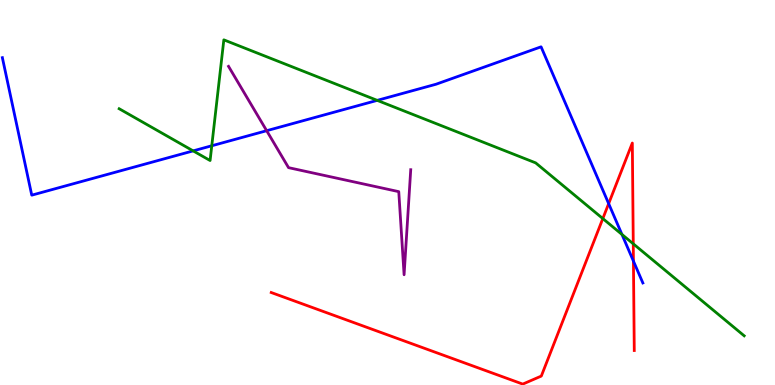[{'lines': ['blue', 'red'], 'intersections': [{'x': 7.85, 'y': 4.71}, {'x': 8.17, 'y': 3.22}]}, {'lines': ['green', 'red'], 'intersections': [{'x': 7.78, 'y': 4.32}, {'x': 8.17, 'y': 3.67}]}, {'lines': ['purple', 'red'], 'intersections': []}, {'lines': ['blue', 'green'], 'intersections': [{'x': 2.49, 'y': 6.08}, {'x': 2.73, 'y': 6.21}, {'x': 4.87, 'y': 7.39}, {'x': 8.03, 'y': 3.91}]}, {'lines': ['blue', 'purple'], 'intersections': [{'x': 3.44, 'y': 6.61}]}, {'lines': ['green', 'purple'], 'intersections': []}]